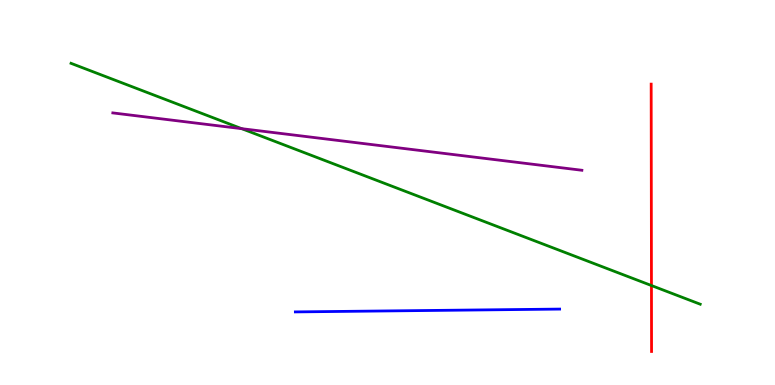[{'lines': ['blue', 'red'], 'intersections': []}, {'lines': ['green', 'red'], 'intersections': [{'x': 8.41, 'y': 2.58}]}, {'lines': ['purple', 'red'], 'intersections': []}, {'lines': ['blue', 'green'], 'intersections': []}, {'lines': ['blue', 'purple'], 'intersections': []}, {'lines': ['green', 'purple'], 'intersections': [{'x': 3.12, 'y': 6.66}]}]